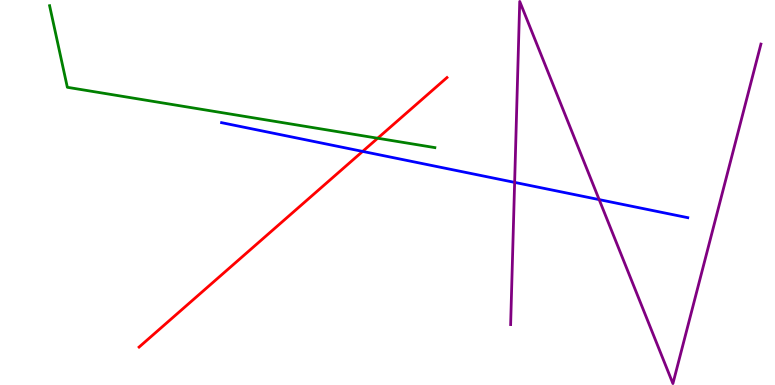[{'lines': ['blue', 'red'], 'intersections': [{'x': 4.68, 'y': 6.07}]}, {'lines': ['green', 'red'], 'intersections': [{'x': 4.87, 'y': 6.41}]}, {'lines': ['purple', 'red'], 'intersections': []}, {'lines': ['blue', 'green'], 'intersections': []}, {'lines': ['blue', 'purple'], 'intersections': [{'x': 6.64, 'y': 5.26}, {'x': 7.73, 'y': 4.82}]}, {'lines': ['green', 'purple'], 'intersections': []}]